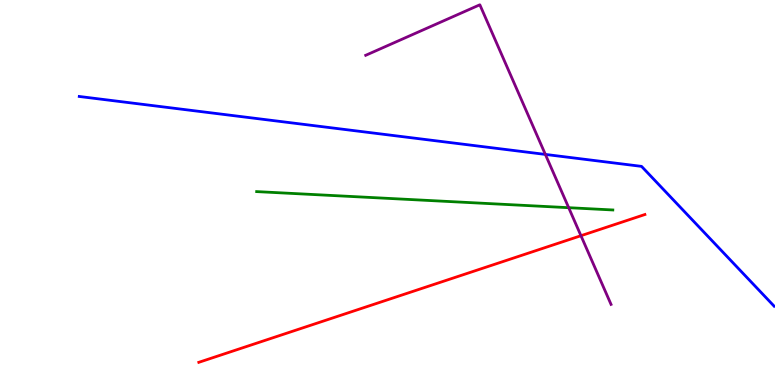[{'lines': ['blue', 'red'], 'intersections': []}, {'lines': ['green', 'red'], 'intersections': []}, {'lines': ['purple', 'red'], 'intersections': [{'x': 7.5, 'y': 3.88}]}, {'lines': ['blue', 'green'], 'intersections': []}, {'lines': ['blue', 'purple'], 'intersections': [{'x': 7.04, 'y': 5.99}]}, {'lines': ['green', 'purple'], 'intersections': [{'x': 7.34, 'y': 4.61}]}]